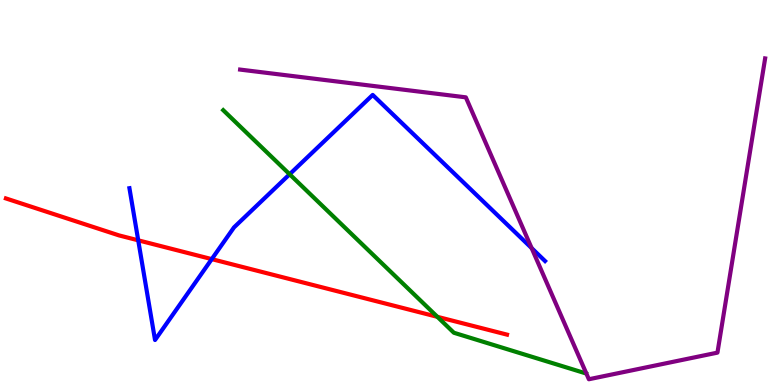[{'lines': ['blue', 'red'], 'intersections': [{'x': 1.78, 'y': 3.76}, {'x': 2.73, 'y': 3.27}]}, {'lines': ['green', 'red'], 'intersections': [{'x': 5.64, 'y': 1.77}]}, {'lines': ['purple', 'red'], 'intersections': []}, {'lines': ['blue', 'green'], 'intersections': [{'x': 3.74, 'y': 5.47}]}, {'lines': ['blue', 'purple'], 'intersections': [{'x': 6.86, 'y': 3.56}]}, {'lines': ['green', 'purple'], 'intersections': []}]